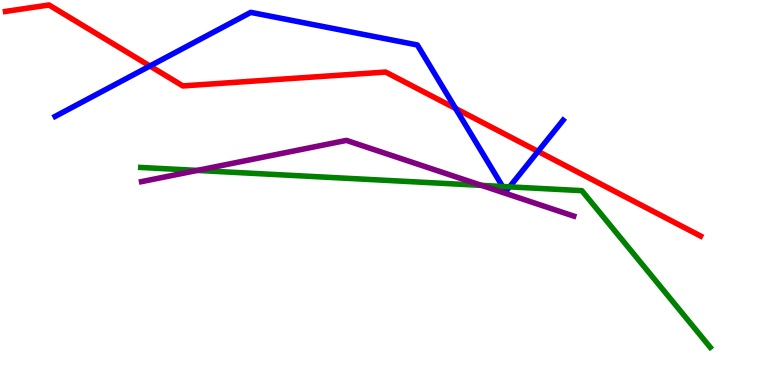[{'lines': ['blue', 'red'], 'intersections': [{'x': 1.93, 'y': 8.29}, {'x': 5.88, 'y': 7.18}, {'x': 6.94, 'y': 6.07}]}, {'lines': ['green', 'red'], 'intersections': []}, {'lines': ['purple', 'red'], 'intersections': []}, {'lines': ['blue', 'green'], 'intersections': [{'x': 6.49, 'y': 5.16}, {'x': 6.58, 'y': 5.15}]}, {'lines': ['blue', 'purple'], 'intersections': []}, {'lines': ['green', 'purple'], 'intersections': [{'x': 2.55, 'y': 5.57}, {'x': 6.21, 'y': 5.18}]}]